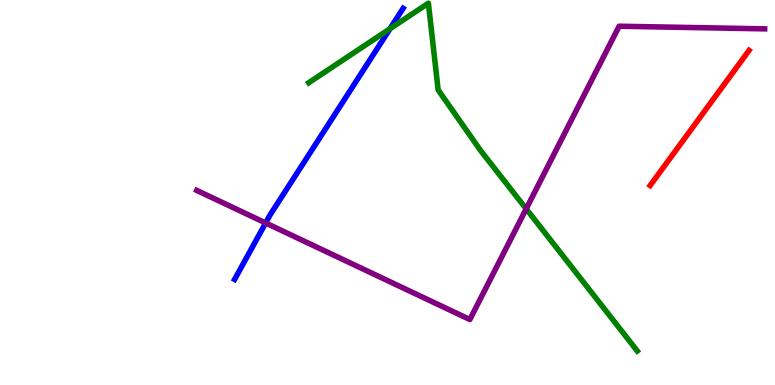[{'lines': ['blue', 'red'], 'intersections': []}, {'lines': ['green', 'red'], 'intersections': []}, {'lines': ['purple', 'red'], 'intersections': []}, {'lines': ['blue', 'green'], 'intersections': [{'x': 5.03, 'y': 9.25}]}, {'lines': ['blue', 'purple'], 'intersections': [{'x': 3.43, 'y': 4.21}]}, {'lines': ['green', 'purple'], 'intersections': [{'x': 6.79, 'y': 4.58}]}]